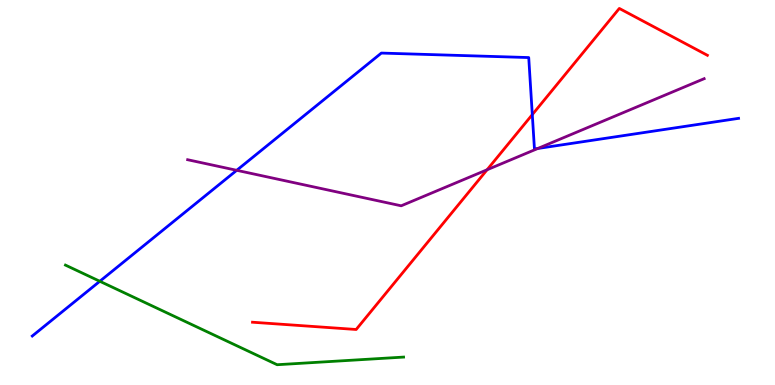[{'lines': ['blue', 'red'], 'intersections': [{'x': 6.87, 'y': 7.02}]}, {'lines': ['green', 'red'], 'intersections': []}, {'lines': ['purple', 'red'], 'intersections': [{'x': 6.28, 'y': 5.59}]}, {'lines': ['blue', 'green'], 'intersections': [{'x': 1.29, 'y': 2.69}]}, {'lines': ['blue', 'purple'], 'intersections': [{'x': 3.05, 'y': 5.58}, {'x': 6.94, 'y': 6.14}]}, {'lines': ['green', 'purple'], 'intersections': []}]